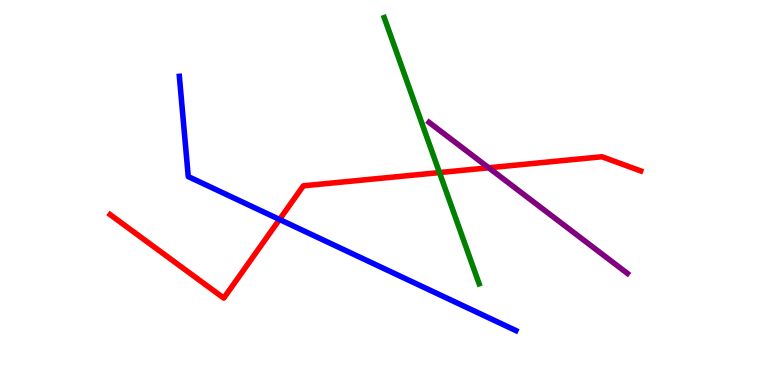[{'lines': ['blue', 'red'], 'intersections': [{'x': 3.61, 'y': 4.3}]}, {'lines': ['green', 'red'], 'intersections': [{'x': 5.67, 'y': 5.52}]}, {'lines': ['purple', 'red'], 'intersections': [{'x': 6.31, 'y': 5.64}]}, {'lines': ['blue', 'green'], 'intersections': []}, {'lines': ['blue', 'purple'], 'intersections': []}, {'lines': ['green', 'purple'], 'intersections': []}]